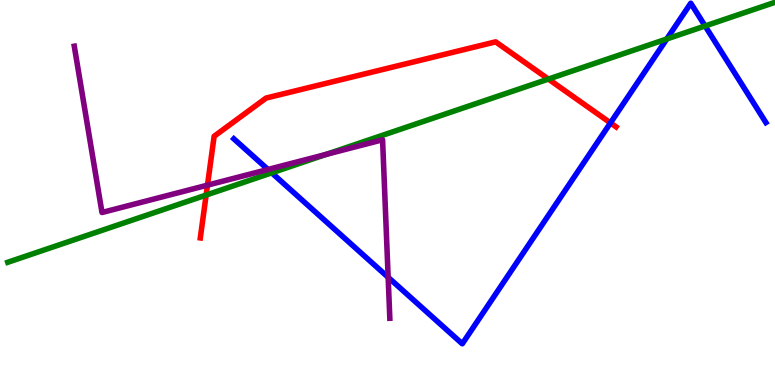[{'lines': ['blue', 'red'], 'intersections': [{'x': 7.88, 'y': 6.81}]}, {'lines': ['green', 'red'], 'intersections': [{'x': 2.66, 'y': 4.93}, {'x': 7.08, 'y': 7.95}]}, {'lines': ['purple', 'red'], 'intersections': [{'x': 2.68, 'y': 5.19}]}, {'lines': ['blue', 'green'], 'intersections': [{'x': 3.51, 'y': 5.51}, {'x': 8.6, 'y': 8.99}, {'x': 9.1, 'y': 9.33}]}, {'lines': ['blue', 'purple'], 'intersections': [{'x': 3.46, 'y': 5.6}, {'x': 5.01, 'y': 2.8}]}, {'lines': ['green', 'purple'], 'intersections': [{'x': 4.21, 'y': 5.99}]}]